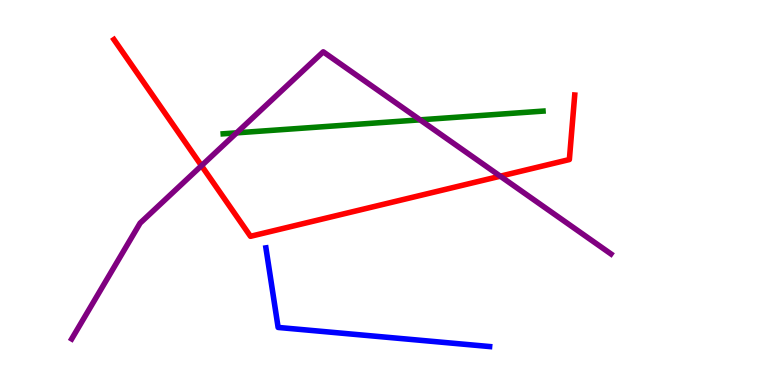[{'lines': ['blue', 'red'], 'intersections': []}, {'lines': ['green', 'red'], 'intersections': []}, {'lines': ['purple', 'red'], 'intersections': [{'x': 2.6, 'y': 5.7}, {'x': 6.46, 'y': 5.42}]}, {'lines': ['blue', 'green'], 'intersections': []}, {'lines': ['blue', 'purple'], 'intersections': []}, {'lines': ['green', 'purple'], 'intersections': [{'x': 3.05, 'y': 6.55}, {'x': 5.42, 'y': 6.89}]}]